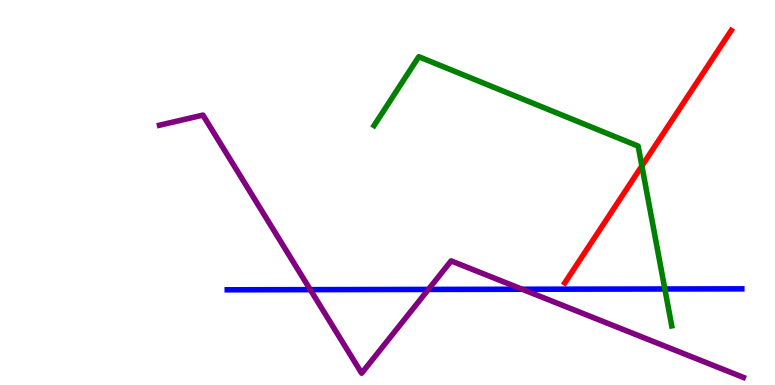[{'lines': ['blue', 'red'], 'intersections': []}, {'lines': ['green', 'red'], 'intersections': [{'x': 8.28, 'y': 5.69}]}, {'lines': ['purple', 'red'], 'intersections': []}, {'lines': ['blue', 'green'], 'intersections': [{'x': 8.58, 'y': 2.49}]}, {'lines': ['blue', 'purple'], 'intersections': [{'x': 4.0, 'y': 2.48}, {'x': 5.53, 'y': 2.48}, {'x': 6.74, 'y': 2.49}]}, {'lines': ['green', 'purple'], 'intersections': []}]